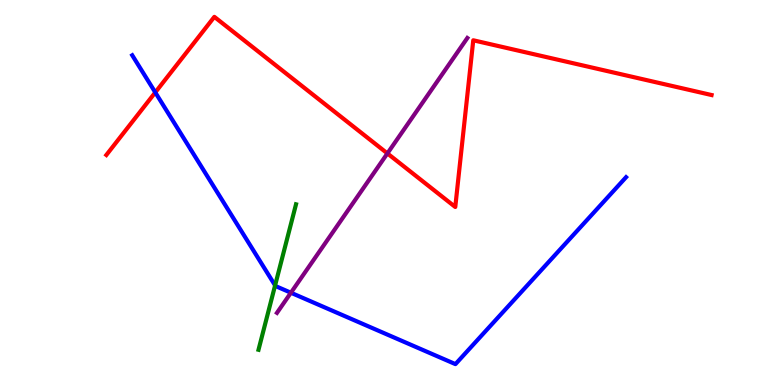[{'lines': ['blue', 'red'], 'intersections': [{'x': 2.0, 'y': 7.6}]}, {'lines': ['green', 'red'], 'intersections': []}, {'lines': ['purple', 'red'], 'intersections': [{'x': 5.0, 'y': 6.02}]}, {'lines': ['blue', 'green'], 'intersections': [{'x': 3.55, 'y': 2.59}]}, {'lines': ['blue', 'purple'], 'intersections': [{'x': 3.75, 'y': 2.4}]}, {'lines': ['green', 'purple'], 'intersections': []}]